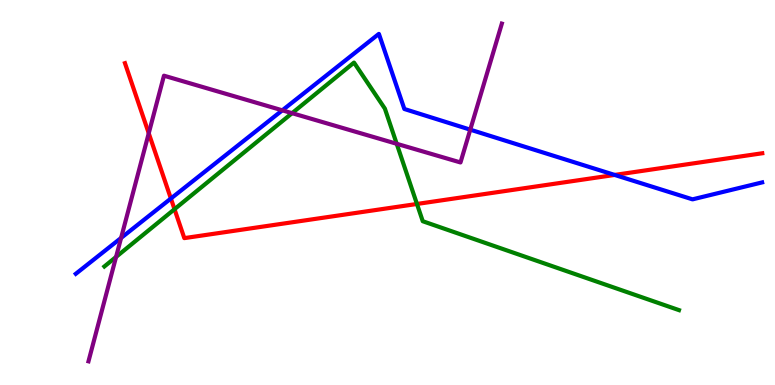[{'lines': ['blue', 'red'], 'intersections': [{'x': 2.21, 'y': 4.84}, {'x': 7.93, 'y': 5.46}]}, {'lines': ['green', 'red'], 'intersections': [{'x': 2.25, 'y': 4.57}, {'x': 5.38, 'y': 4.7}]}, {'lines': ['purple', 'red'], 'intersections': [{'x': 1.92, 'y': 6.54}]}, {'lines': ['blue', 'green'], 'intersections': []}, {'lines': ['blue', 'purple'], 'intersections': [{'x': 1.56, 'y': 3.82}, {'x': 3.64, 'y': 7.13}, {'x': 6.07, 'y': 6.63}]}, {'lines': ['green', 'purple'], 'intersections': [{'x': 1.5, 'y': 3.33}, {'x': 3.77, 'y': 7.06}, {'x': 5.12, 'y': 6.27}]}]